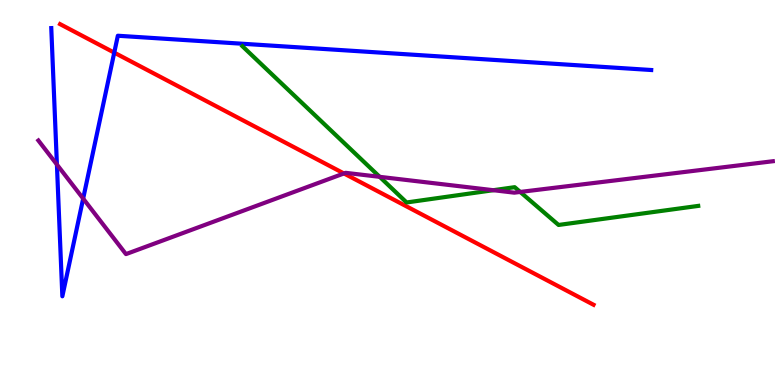[{'lines': ['blue', 'red'], 'intersections': [{'x': 1.47, 'y': 8.63}]}, {'lines': ['green', 'red'], 'intersections': []}, {'lines': ['purple', 'red'], 'intersections': [{'x': 4.44, 'y': 5.49}]}, {'lines': ['blue', 'green'], 'intersections': []}, {'lines': ['blue', 'purple'], 'intersections': [{'x': 0.734, 'y': 5.73}, {'x': 1.07, 'y': 4.84}]}, {'lines': ['green', 'purple'], 'intersections': [{'x': 4.9, 'y': 5.41}, {'x': 6.37, 'y': 5.06}, {'x': 6.71, 'y': 5.01}]}]